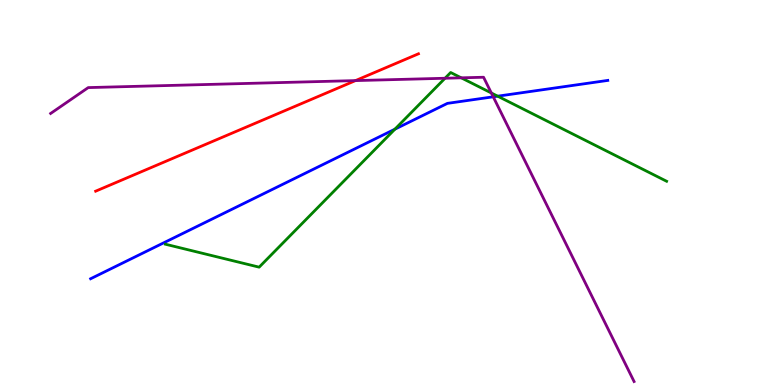[{'lines': ['blue', 'red'], 'intersections': []}, {'lines': ['green', 'red'], 'intersections': []}, {'lines': ['purple', 'red'], 'intersections': [{'x': 4.59, 'y': 7.91}]}, {'lines': ['blue', 'green'], 'intersections': [{'x': 5.1, 'y': 6.64}, {'x': 6.42, 'y': 7.5}]}, {'lines': ['blue', 'purple'], 'intersections': [{'x': 6.36, 'y': 7.49}]}, {'lines': ['green', 'purple'], 'intersections': [{'x': 5.74, 'y': 7.97}, {'x': 5.95, 'y': 7.98}, {'x': 6.34, 'y': 7.58}]}]